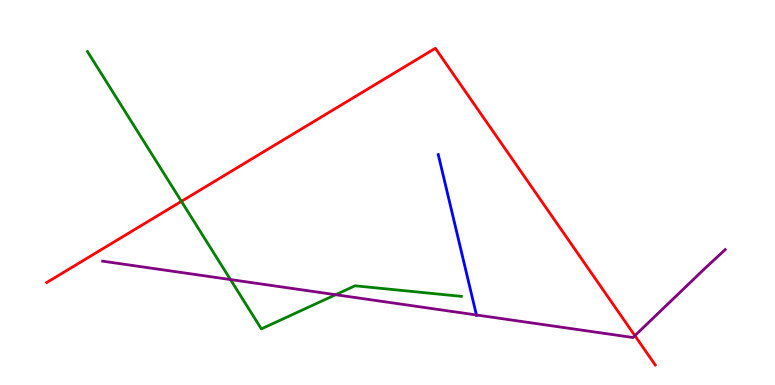[{'lines': ['blue', 'red'], 'intersections': []}, {'lines': ['green', 'red'], 'intersections': [{'x': 2.34, 'y': 4.77}]}, {'lines': ['purple', 'red'], 'intersections': [{'x': 8.19, 'y': 1.28}]}, {'lines': ['blue', 'green'], 'intersections': []}, {'lines': ['blue', 'purple'], 'intersections': [{'x': 6.15, 'y': 1.82}]}, {'lines': ['green', 'purple'], 'intersections': [{'x': 2.97, 'y': 2.74}, {'x': 4.33, 'y': 2.35}]}]